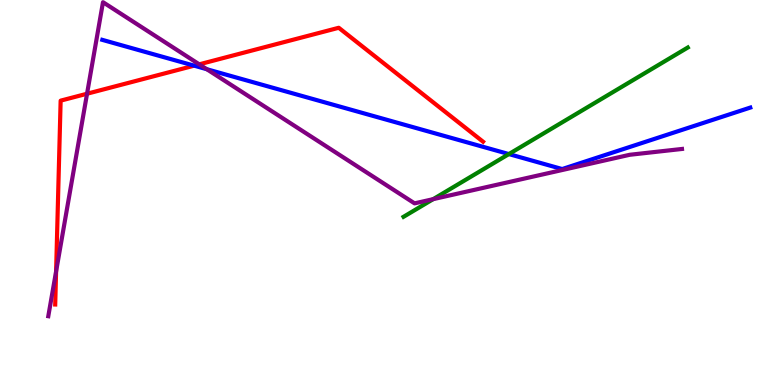[{'lines': ['blue', 'red'], 'intersections': [{'x': 2.51, 'y': 8.29}]}, {'lines': ['green', 'red'], 'intersections': []}, {'lines': ['purple', 'red'], 'intersections': [{'x': 0.724, 'y': 2.95}, {'x': 1.12, 'y': 7.57}, {'x': 2.57, 'y': 8.33}]}, {'lines': ['blue', 'green'], 'intersections': [{'x': 6.57, 'y': 6.0}]}, {'lines': ['blue', 'purple'], 'intersections': [{'x': 2.67, 'y': 8.2}]}, {'lines': ['green', 'purple'], 'intersections': [{'x': 5.59, 'y': 4.83}]}]